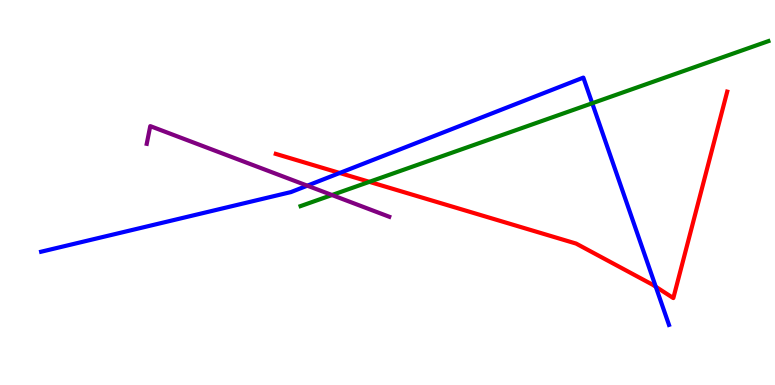[{'lines': ['blue', 'red'], 'intersections': [{'x': 4.38, 'y': 5.51}, {'x': 8.46, 'y': 2.55}]}, {'lines': ['green', 'red'], 'intersections': [{'x': 4.77, 'y': 5.28}]}, {'lines': ['purple', 'red'], 'intersections': []}, {'lines': ['blue', 'green'], 'intersections': [{'x': 7.64, 'y': 7.32}]}, {'lines': ['blue', 'purple'], 'intersections': [{'x': 3.97, 'y': 5.18}]}, {'lines': ['green', 'purple'], 'intersections': [{'x': 4.28, 'y': 4.93}]}]